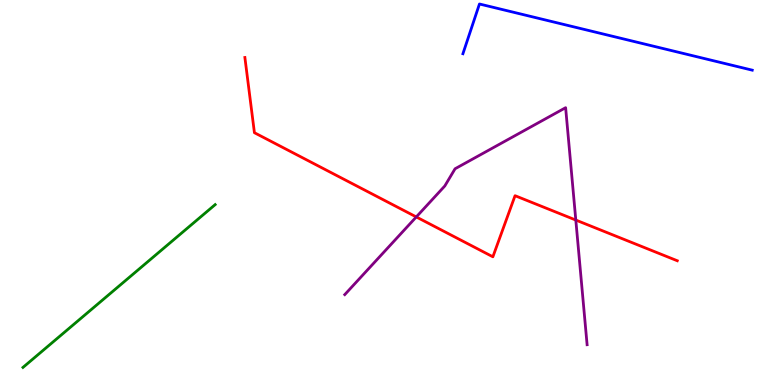[{'lines': ['blue', 'red'], 'intersections': []}, {'lines': ['green', 'red'], 'intersections': []}, {'lines': ['purple', 'red'], 'intersections': [{'x': 5.37, 'y': 4.37}, {'x': 7.43, 'y': 4.28}]}, {'lines': ['blue', 'green'], 'intersections': []}, {'lines': ['blue', 'purple'], 'intersections': []}, {'lines': ['green', 'purple'], 'intersections': []}]